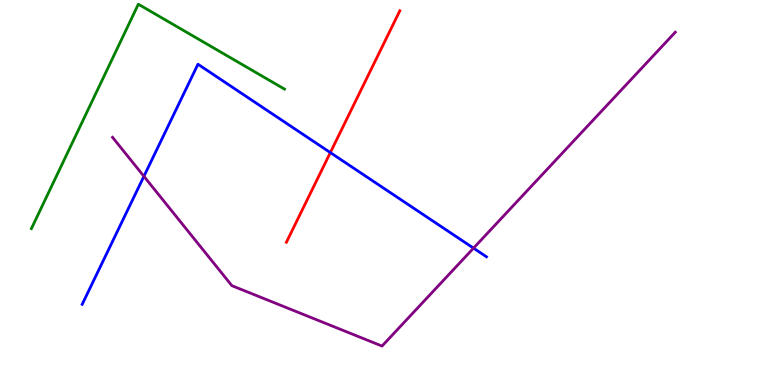[{'lines': ['blue', 'red'], 'intersections': [{'x': 4.26, 'y': 6.04}]}, {'lines': ['green', 'red'], 'intersections': []}, {'lines': ['purple', 'red'], 'intersections': []}, {'lines': ['blue', 'green'], 'intersections': []}, {'lines': ['blue', 'purple'], 'intersections': [{'x': 1.86, 'y': 5.42}, {'x': 6.11, 'y': 3.55}]}, {'lines': ['green', 'purple'], 'intersections': []}]